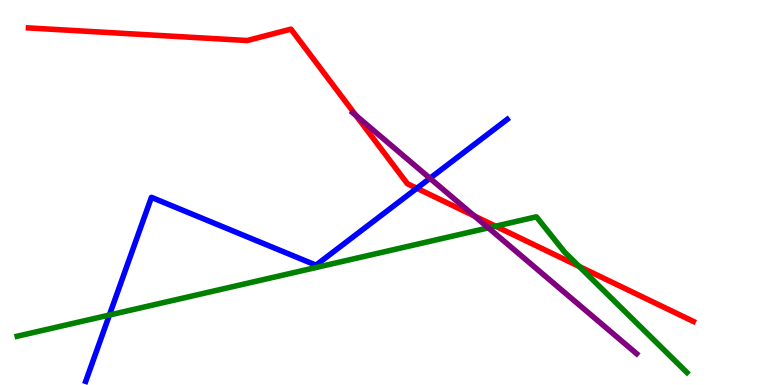[{'lines': ['blue', 'red'], 'intersections': [{'x': 5.38, 'y': 5.11}]}, {'lines': ['green', 'red'], 'intersections': [{'x': 6.39, 'y': 4.12}, {'x': 7.47, 'y': 3.08}]}, {'lines': ['purple', 'red'], 'intersections': [{'x': 4.59, 'y': 7.0}, {'x': 6.12, 'y': 4.39}]}, {'lines': ['blue', 'green'], 'intersections': [{'x': 1.41, 'y': 1.82}]}, {'lines': ['blue', 'purple'], 'intersections': [{'x': 5.55, 'y': 5.37}]}, {'lines': ['green', 'purple'], 'intersections': [{'x': 6.3, 'y': 4.08}]}]